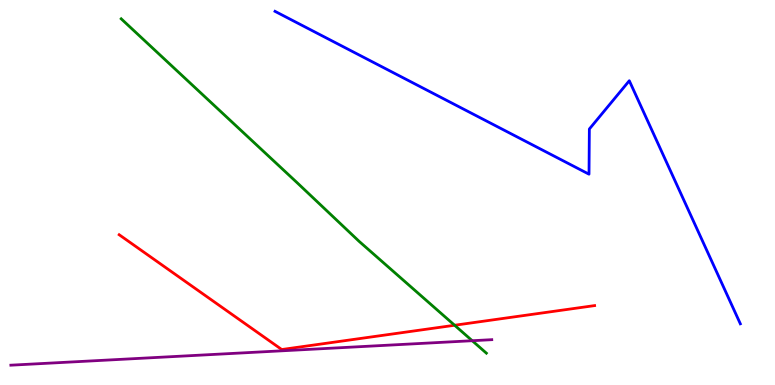[{'lines': ['blue', 'red'], 'intersections': []}, {'lines': ['green', 'red'], 'intersections': [{'x': 5.87, 'y': 1.55}]}, {'lines': ['purple', 'red'], 'intersections': []}, {'lines': ['blue', 'green'], 'intersections': []}, {'lines': ['blue', 'purple'], 'intersections': []}, {'lines': ['green', 'purple'], 'intersections': [{'x': 6.09, 'y': 1.15}]}]